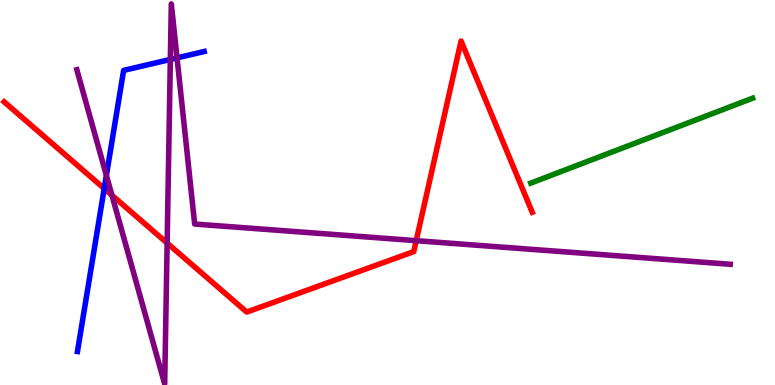[{'lines': ['blue', 'red'], 'intersections': [{'x': 1.34, 'y': 5.1}]}, {'lines': ['green', 'red'], 'intersections': []}, {'lines': ['purple', 'red'], 'intersections': [{'x': 1.44, 'y': 4.93}, {'x': 2.16, 'y': 3.69}, {'x': 5.37, 'y': 3.75}]}, {'lines': ['blue', 'green'], 'intersections': []}, {'lines': ['blue', 'purple'], 'intersections': [{'x': 1.37, 'y': 5.44}, {'x': 2.2, 'y': 8.46}, {'x': 2.28, 'y': 8.5}]}, {'lines': ['green', 'purple'], 'intersections': []}]